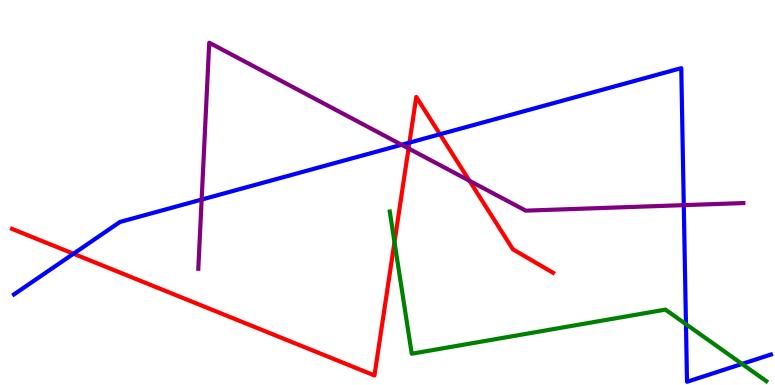[{'lines': ['blue', 'red'], 'intersections': [{'x': 0.948, 'y': 3.41}, {'x': 5.28, 'y': 6.3}, {'x': 5.68, 'y': 6.51}]}, {'lines': ['green', 'red'], 'intersections': [{'x': 5.09, 'y': 3.71}]}, {'lines': ['purple', 'red'], 'intersections': [{'x': 5.27, 'y': 6.14}, {'x': 6.06, 'y': 5.3}]}, {'lines': ['blue', 'green'], 'intersections': [{'x': 8.85, 'y': 1.58}, {'x': 9.57, 'y': 0.547}]}, {'lines': ['blue', 'purple'], 'intersections': [{'x': 2.6, 'y': 4.82}, {'x': 5.18, 'y': 6.24}, {'x': 8.82, 'y': 4.67}]}, {'lines': ['green', 'purple'], 'intersections': []}]